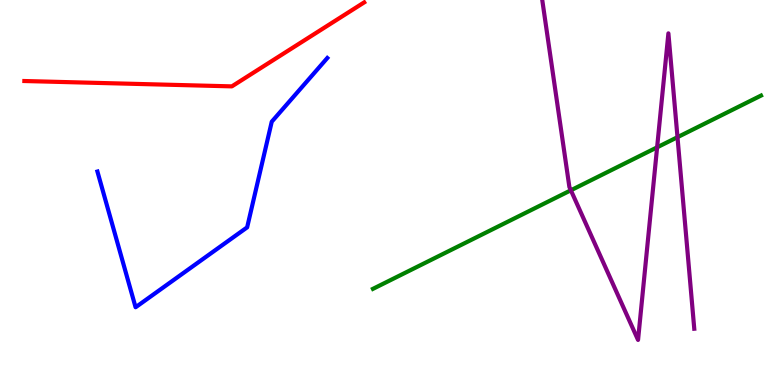[{'lines': ['blue', 'red'], 'intersections': []}, {'lines': ['green', 'red'], 'intersections': []}, {'lines': ['purple', 'red'], 'intersections': []}, {'lines': ['blue', 'green'], 'intersections': []}, {'lines': ['blue', 'purple'], 'intersections': []}, {'lines': ['green', 'purple'], 'intersections': [{'x': 7.37, 'y': 5.06}, {'x': 8.48, 'y': 6.17}, {'x': 8.74, 'y': 6.44}]}]